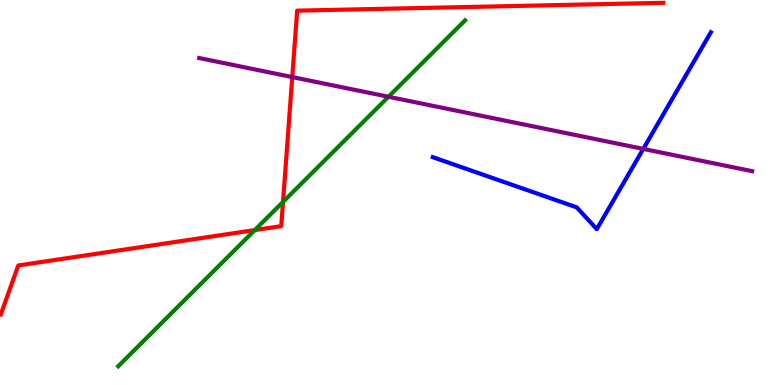[{'lines': ['blue', 'red'], 'intersections': []}, {'lines': ['green', 'red'], 'intersections': [{'x': 3.29, 'y': 4.02}, {'x': 3.65, 'y': 4.76}]}, {'lines': ['purple', 'red'], 'intersections': [{'x': 3.77, 'y': 8.0}]}, {'lines': ['blue', 'green'], 'intersections': []}, {'lines': ['blue', 'purple'], 'intersections': [{'x': 8.3, 'y': 6.13}]}, {'lines': ['green', 'purple'], 'intersections': [{'x': 5.01, 'y': 7.49}]}]